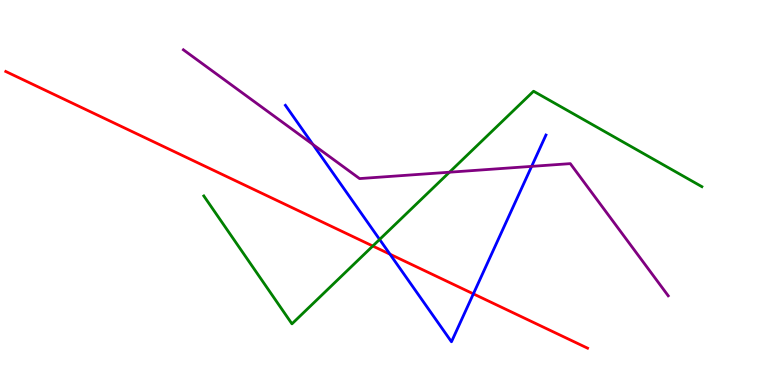[{'lines': ['blue', 'red'], 'intersections': [{'x': 5.03, 'y': 3.4}, {'x': 6.11, 'y': 2.37}]}, {'lines': ['green', 'red'], 'intersections': [{'x': 4.81, 'y': 3.61}]}, {'lines': ['purple', 'red'], 'intersections': []}, {'lines': ['blue', 'green'], 'intersections': [{'x': 4.9, 'y': 3.78}]}, {'lines': ['blue', 'purple'], 'intersections': [{'x': 4.04, 'y': 6.25}, {'x': 6.86, 'y': 5.68}]}, {'lines': ['green', 'purple'], 'intersections': [{'x': 5.8, 'y': 5.53}]}]